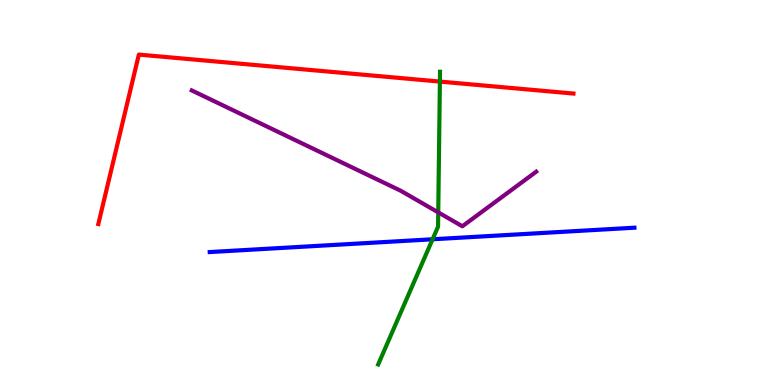[{'lines': ['blue', 'red'], 'intersections': []}, {'lines': ['green', 'red'], 'intersections': [{'x': 5.68, 'y': 7.88}]}, {'lines': ['purple', 'red'], 'intersections': []}, {'lines': ['blue', 'green'], 'intersections': [{'x': 5.58, 'y': 3.78}]}, {'lines': ['blue', 'purple'], 'intersections': []}, {'lines': ['green', 'purple'], 'intersections': [{'x': 5.65, 'y': 4.48}]}]